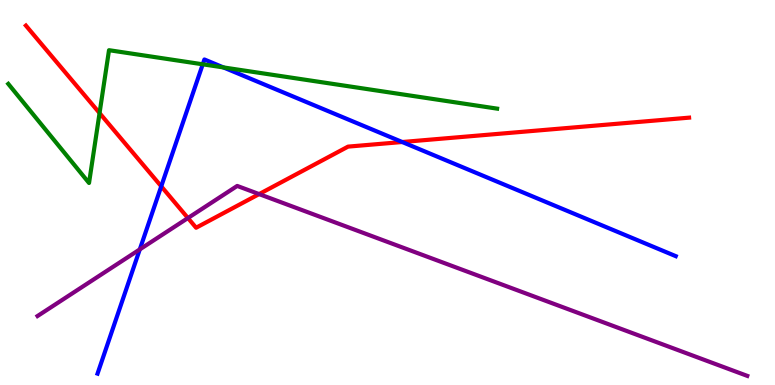[{'lines': ['blue', 'red'], 'intersections': [{'x': 2.08, 'y': 5.16}, {'x': 5.19, 'y': 6.31}]}, {'lines': ['green', 'red'], 'intersections': [{'x': 1.28, 'y': 7.06}]}, {'lines': ['purple', 'red'], 'intersections': [{'x': 2.42, 'y': 4.34}, {'x': 3.34, 'y': 4.96}]}, {'lines': ['blue', 'green'], 'intersections': [{'x': 2.62, 'y': 8.33}, {'x': 2.88, 'y': 8.25}]}, {'lines': ['blue', 'purple'], 'intersections': [{'x': 1.8, 'y': 3.52}]}, {'lines': ['green', 'purple'], 'intersections': []}]